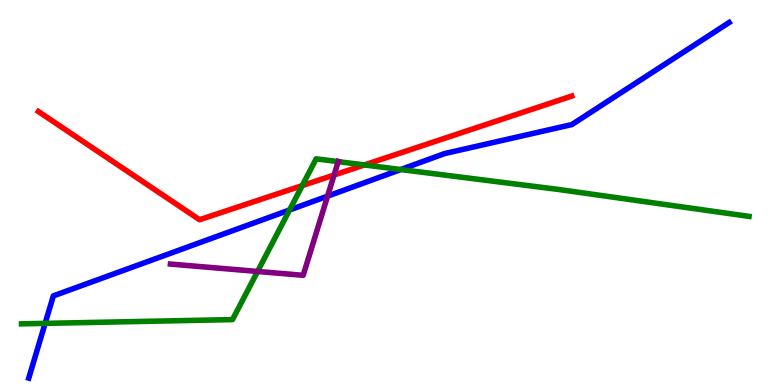[{'lines': ['blue', 'red'], 'intersections': []}, {'lines': ['green', 'red'], 'intersections': [{'x': 3.9, 'y': 5.18}, {'x': 4.7, 'y': 5.72}]}, {'lines': ['purple', 'red'], 'intersections': [{'x': 4.31, 'y': 5.45}]}, {'lines': ['blue', 'green'], 'intersections': [{'x': 0.582, 'y': 1.6}, {'x': 3.74, 'y': 4.55}, {'x': 5.17, 'y': 5.6}]}, {'lines': ['blue', 'purple'], 'intersections': [{'x': 4.23, 'y': 4.91}]}, {'lines': ['green', 'purple'], 'intersections': [{'x': 3.32, 'y': 2.95}, {'x': 4.36, 'y': 5.8}]}]